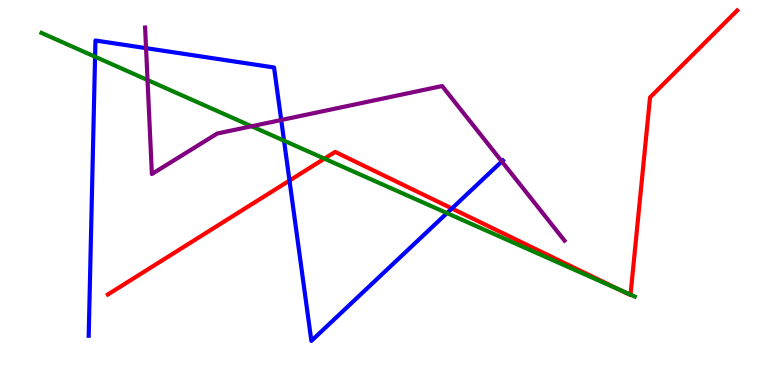[{'lines': ['blue', 'red'], 'intersections': [{'x': 3.74, 'y': 5.31}, {'x': 5.83, 'y': 4.59}]}, {'lines': ['green', 'red'], 'intersections': [{'x': 4.19, 'y': 5.88}, {'x': 8.0, 'y': 2.47}, {'x': 8.14, 'y': 2.35}]}, {'lines': ['purple', 'red'], 'intersections': []}, {'lines': ['blue', 'green'], 'intersections': [{'x': 1.23, 'y': 8.53}, {'x': 3.67, 'y': 6.35}, {'x': 5.77, 'y': 4.46}]}, {'lines': ['blue', 'purple'], 'intersections': [{'x': 1.88, 'y': 8.75}, {'x': 3.63, 'y': 6.88}, {'x': 6.48, 'y': 5.81}]}, {'lines': ['green', 'purple'], 'intersections': [{'x': 1.9, 'y': 7.92}, {'x': 3.25, 'y': 6.72}]}]